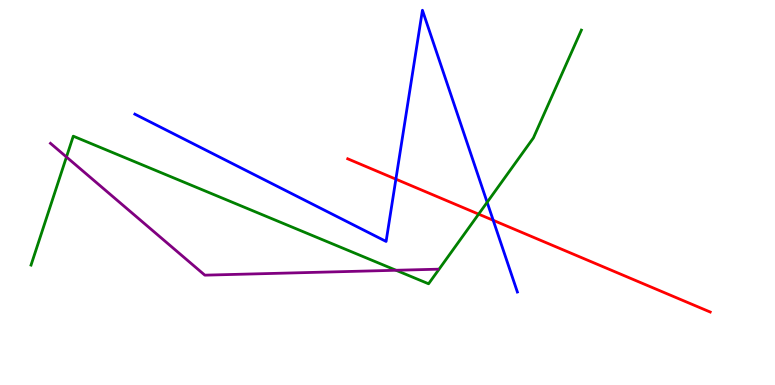[{'lines': ['blue', 'red'], 'intersections': [{'x': 5.11, 'y': 5.35}, {'x': 6.36, 'y': 4.28}]}, {'lines': ['green', 'red'], 'intersections': [{'x': 6.18, 'y': 4.44}]}, {'lines': ['purple', 'red'], 'intersections': []}, {'lines': ['blue', 'green'], 'intersections': [{'x': 6.29, 'y': 4.75}]}, {'lines': ['blue', 'purple'], 'intersections': []}, {'lines': ['green', 'purple'], 'intersections': [{'x': 0.858, 'y': 5.92}, {'x': 5.11, 'y': 2.98}]}]